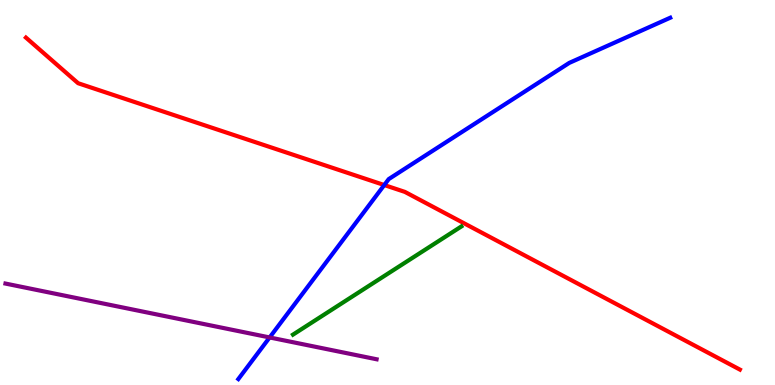[{'lines': ['blue', 'red'], 'intersections': [{'x': 4.96, 'y': 5.19}]}, {'lines': ['green', 'red'], 'intersections': []}, {'lines': ['purple', 'red'], 'intersections': []}, {'lines': ['blue', 'green'], 'intersections': []}, {'lines': ['blue', 'purple'], 'intersections': [{'x': 3.48, 'y': 1.24}]}, {'lines': ['green', 'purple'], 'intersections': []}]